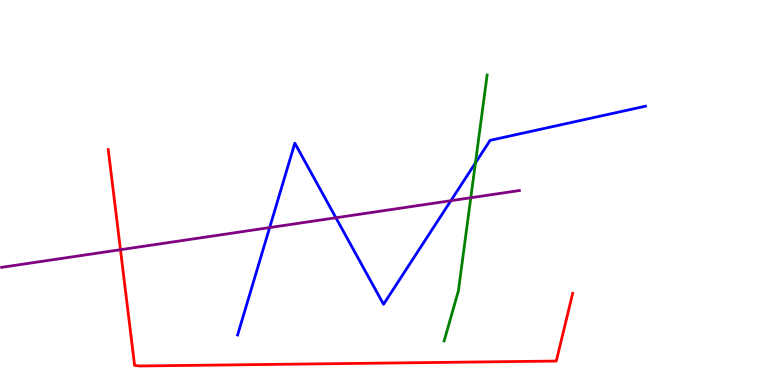[{'lines': ['blue', 'red'], 'intersections': []}, {'lines': ['green', 'red'], 'intersections': []}, {'lines': ['purple', 'red'], 'intersections': [{'x': 1.55, 'y': 3.51}]}, {'lines': ['blue', 'green'], 'intersections': [{'x': 6.13, 'y': 5.77}]}, {'lines': ['blue', 'purple'], 'intersections': [{'x': 3.48, 'y': 4.09}, {'x': 4.33, 'y': 4.34}, {'x': 5.82, 'y': 4.79}]}, {'lines': ['green', 'purple'], 'intersections': [{'x': 6.07, 'y': 4.86}]}]